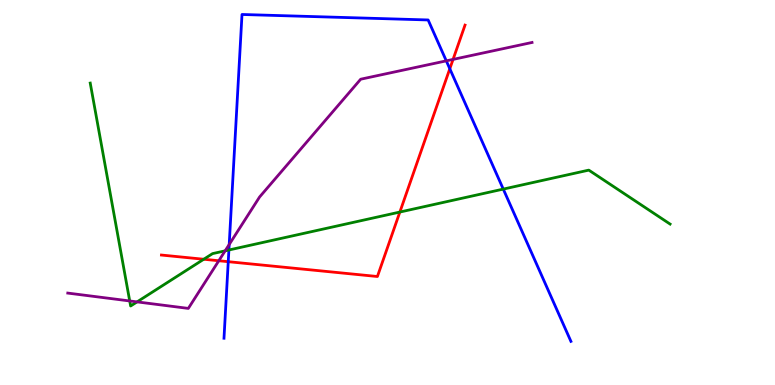[{'lines': ['blue', 'red'], 'intersections': [{'x': 2.95, 'y': 3.2}, {'x': 5.8, 'y': 8.21}]}, {'lines': ['green', 'red'], 'intersections': [{'x': 2.63, 'y': 3.27}, {'x': 5.16, 'y': 4.49}]}, {'lines': ['purple', 'red'], 'intersections': [{'x': 2.82, 'y': 3.23}, {'x': 5.85, 'y': 8.46}]}, {'lines': ['blue', 'green'], 'intersections': [{'x': 2.95, 'y': 3.51}, {'x': 6.49, 'y': 5.09}]}, {'lines': ['blue', 'purple'], 'intersections': [{'x': 2.96, 'y': 3.65}, {'x': 5.76, 'y': 8.42}]}, {'lines': ['green', 'purple'], 'intersections': [{'x': 1.67, 'y': 2.18}, {'x': 1.77, 'y': 2.16}, {'x': 2.91, 'y': 3.49}]}]